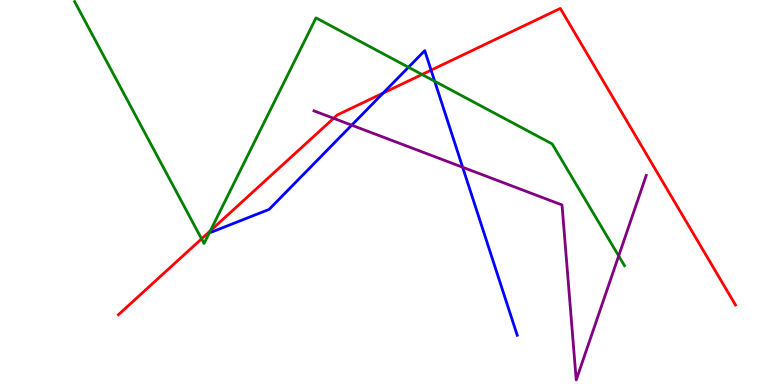[{'lines': ['blue', 'red'], 'intersections': [{'x': 4.94, 'y': 7.58}, {'x': 5.56, 'y': 8.18}]}, {'lines': ['green', 'red'], 'intersections': [{'x': 2.6, 'y': 3.8}, {'x': 2.71, 'y': 4.0}, {'x': 5.45, 'y': 8.07}]}, {'lines': ['purple', 'red'], 'intersections': [{'x': 4.3, 'y': 6.93}]}, {'lines': ['blue', 'green'], 'intersections': [{'x': 5.27, 'y': 8.25}, {'x': 5.61, 'y': 7.89}]}, {'lines': ['blue', 'purple'], 'intersections': [{'x': 4.54, 'y': 6.75}, {'x': 5.97, 'y': 5.66}]}, {'lines': ['green', 'purple'], 'intersections': [{'x': 7.98, 'y': 3.35}]}]